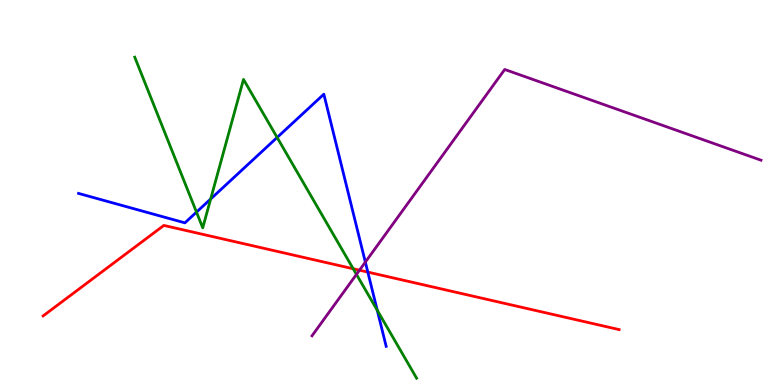[{'lines': ['blue', 'red'], 'intersections': [{'x': 4.75, 'y': 2.93}]}, {'lines': ['green', 'red'], 'intersections': [{'x': 4.56, 'y': 3.02}]}, {'lines': ['purple', 'red'], 'intersections': [{'x': 4.64, 'y': 2.98}]}, {'lines': ['blue', 'green'], 'intersections': [{'x': 2.54, 'y': 4.49}, {'x': 2.72, 'y': 4.83}, {'x': 3.58, 'y': 6.43}, {'x': 4.87, 'y': 1.94}]}, {'lines': ['blue', 'purple'], 'intersections': [{'x': 4.71, 'y': 3.19}]}, {'lines': ['green', 'purple'], 'intersections': [{'x': 4.6, 'y': 2.87}]}]